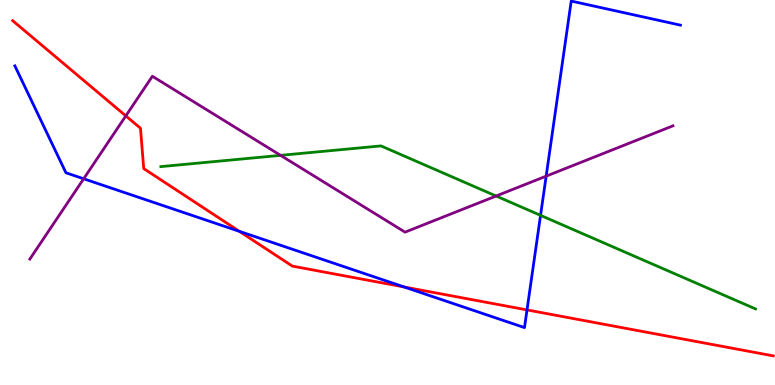[{'lines': ['blue', 'red'], 'intersections': [{'x': 3.09, 'y': 3.99}, {'x': 5.22, 'y': 2.55}, {'x': 6.8, 'y': 1.95}]}, {'lines': ['green', 'red'], 'intersections': []}, {'lines': ['purple', 'red'], 'intersections': [{'x': 1.62, 'y': 6.99}]}, {'lines': ['blue', 'green'], 'intersections': [{'x': 6.97, 'y': 4.41}]}, {'lines': ['blue', 'purple'], 'intersections': [{'x': 1.08, 'y': 5.36}, {'x': 7.05, 'y': 5.42}]}, {'lines': ['green', 'purple'], 'intersections': [{'x': 3.62, 'y': 5.96}, {'x': 6.4, 'y': 4.91}]}]